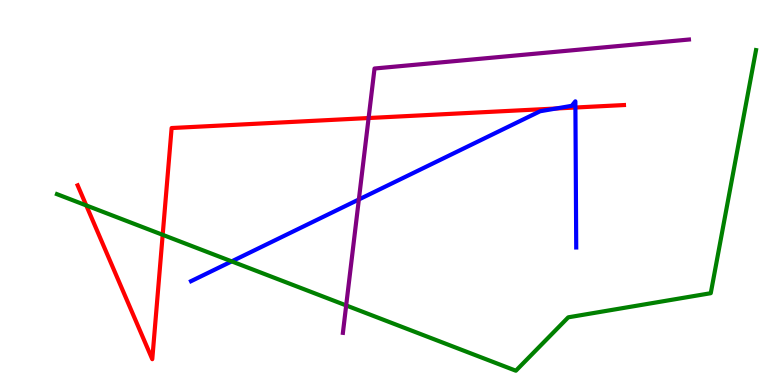[{'lines': ['blue', 'red'], 'intersections': [{'x': 7.18, 'y': 7.18}, {'x': 7.42, 'y': 7.21}]}, {'lines': ['green', 'red'], 'intersections': [{'x': 1.11, 'y': 4.66}, {'x': 2.1, 'y': 3.9}]}, {'lines': ['purple', 'red'], 'intersections': [{'x': 4.76, 'y': 6.93}]}, {'lines': ['blue', 'green'], 'intersections': [{'x': 2.99, 'y': 3.21}]}, {'lines': ['blue', 'purple'], 'intersections': [{'x': 4.63, 'y': 4.82}]}, {'lines': ['green', 'purple'], 'intersections': [{'x': 4.47, 'y': 2.07}]}]